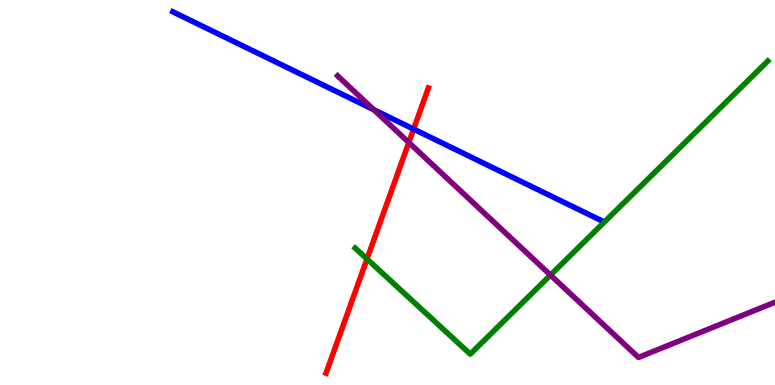[{'lines': ['blue', 'red'], 'intersections': [{'x': 5.34, 'y': 6.65}]}, {'lines': ['green', 'red'], 'intersections': [{'x': 4.74, 'y': 3.27}]}, {'lines': ['purple', 'red'], 'intersections': [{'x': 5.28, 'y': 6.3}]}, {'lines': ['blue', 'green'], 'intersections': []}, {'lines': ['blue', 'purple'], 'intersections': [{'x': 4.82, 'y': 7.15}]}, {'lines': ['green', 'purple'], 'intersections': [{'x': 7.1, 'y': 2.85}]}]